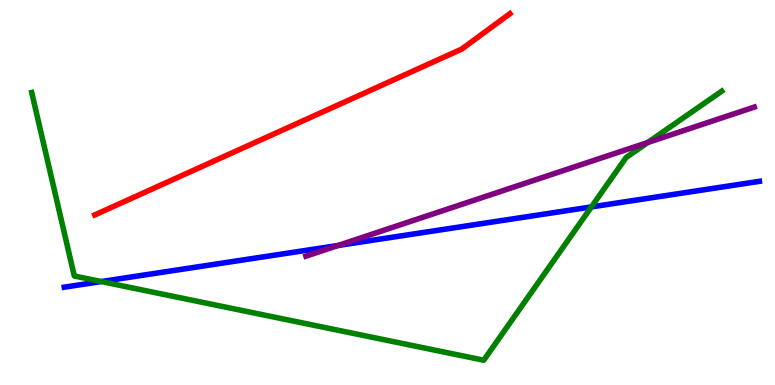[{'lines': ['blue', 'red'], 'intersections': []}, {'lines': ['green', 'red'], 'intersections': []}, {'lines': ['purple', 'red'], 'intersections': []}, {'lines': ['blue', 'green'], 'intersections': [{'x': 1.31, 'y': 2.69}, {'x': 7.63, 'y': 4.63}]}, {'lines': ['blue', 'purple'], 'intersections': [{'x': 4.36, 'y': 3.62}]}, {'lines': ['green', 'purple'], 'intersections': [{'x': 8.36, 'y': 6.3}]}]